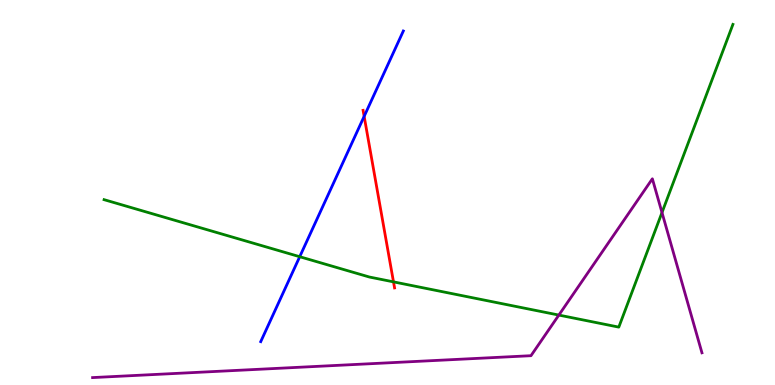[{'lines': ['blue', 'red'], 'intersections': [{'x': 4.7, 'y': 6.98}]}, {'lines': ['green', 'red'], 'intersections': [{'x': 5.08, 'y': 2.68}]}, {'lines': ['purple', 'red'], 'intersections': []}, {'lines': ['blue', 'green'], 'intersections': [{'x': 3.87, 'y': 3.33}]}, {'lines': ['blue', 'purple'], 'intersections': []}, {'lines': ['green', 'purple'], 'intersections': [{'x': 7.21, 'y': 1.82}, {'x': 8.54, 'y': 4.48}]}]